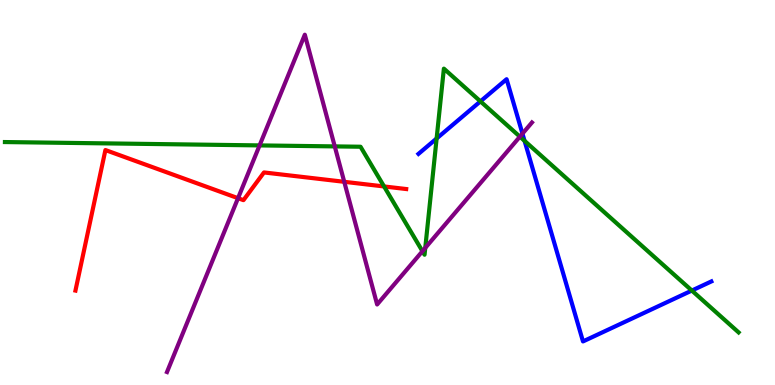[{'lines': ['blue', 'red'], 'intersections': []}, {'lines': ['green', 'red'], 'intersections': [{'x': 4.96, 'y': 5.16}]}, {'lines': ['purple', 'red'], 'intersections': [{'x': 3.07, 'y': 4.85}, {'x': 4.44, 'y': 5.28}]}, {'lines': ['blue', 'green'], 'intersections': [{'x': 5.63, 'y': 6.4}, {'x': 6.2, 'y': 7.37}, {'x': 6.77, 'y': 6.34}, {'x': 8.93, 'y': 2.45}]}, {'lines': ['blue', 'purple'], 'intersections': [{'x': 6.74, 'y': 6.53}]}, {'lines': ['green', 'purple'], 'intersections': [{'x': 3.35, 'y': 6.22}, {'x': 4.32, 'y': 6.2}, {'x': 5.45, 'y': 3.48}, {'x': 5.49, 'y': 3.56}, {'x': 6.71, 'y': 6.45}]}]